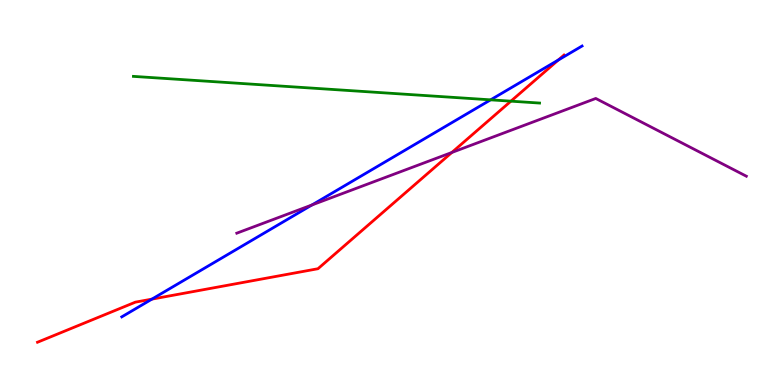[{'lines': ['blue', 'red'], 'intersections': [{'x': 1.96, 'y': 2.23}, {'x': 7.2, 'y': 8.44}]}, {'lines': ['green', 'red'], 'intersections': [{'x': 6.59, 'y': 7.37}]}, {'lines': ['purple', 'red'], 'intersections': [{'x': 5.83, 'y': 6.04}]}, {'lines': ['blue', 'green'], 'intersections': [{'x': 6.33, 'y': 7.41}]}, {'lines': ['blue', 'purple'], 'intersections': [{'x': 4.02, 'y': 4.68}]}, {'lines': ['green', 'purple'], 'intersections': []}]